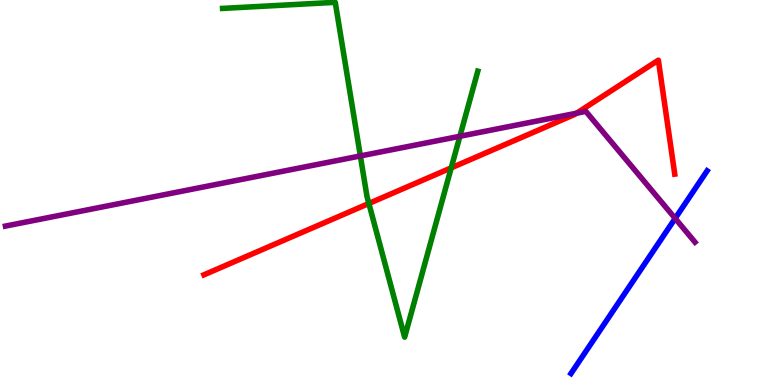[{'lines': ['blue', 'red'], 'intersections': []}, {'lines': ['green', 'red'], 'intersections': [{'x': 4.76, 'y': 4.72}, {'x': 5.82, 'y': 5.64}]}, {'lines': ['purple', 'red'], 'intersections': [{'x': 7.44, 'y': 7.06}]}, {'lines': ['blue', 'green'], 'intersections': []}, {'lines': ['blue', 'purple'], 'intersections': [{'x': 8.71, 'y': 4.33}]}, {'lines': ['green', 'purple'], 'intersections': [{'x': 4.65, 'y': 5.95}, {'x': 5.93, 'y': 6.46}]}]